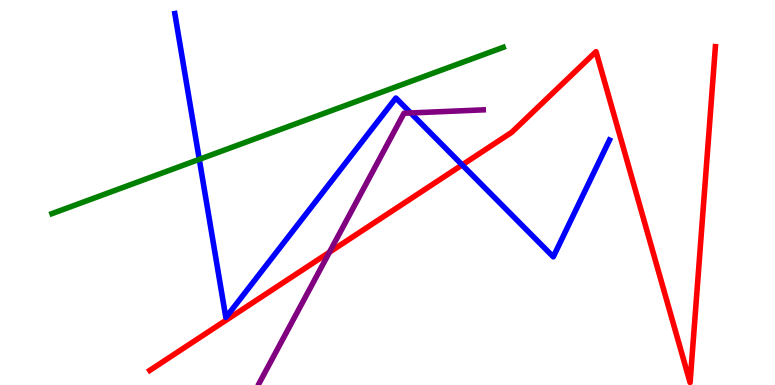[{'lines': ['blue', 'red'], 'intersections': [{'x': 5.96, 'y': 5.72}]}, {'lines': ['green', 'red'], 'intersections': []}, {'lines': ['purple', 'red'], 'intersections': [{'x': 4.25, 'y': 3.45}]}, {'lines': ['blue', 'green'], 'intersections': [{'x': 2.57, 'y': 5.86}]}, {'lines': ['blue', 'purple'], 'intersections': [{'x': 5.3, 'y': 7.07}]}, {'lines': ['green', 'purple'], 'intersections': []}]